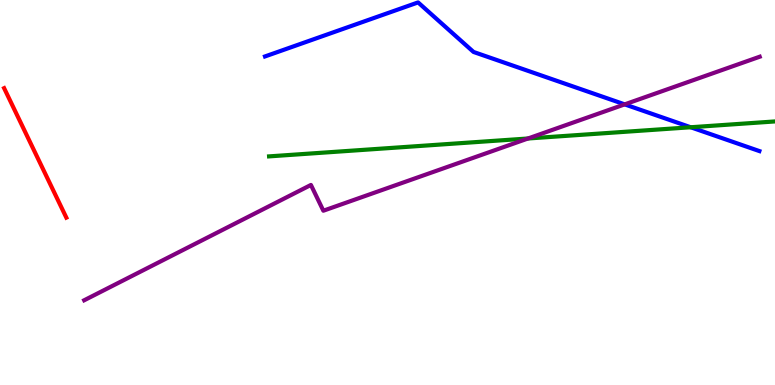[{'lines': ['blue', 'red'], 'intersections': []}, {'lines': ['green', 'red'], 'intersections': []}, {'lines': ['purple', 'red'], 'intersections': []}, {'lines': ['blue', 'green'], 'intersections': [{'x': 8.91, 'y': 6.69}]}, {'lines': ['blue', 'purple'], 'intersections': [{'x': 8.06, 'y': 7.29}]}, {'lines': ['green', 'purple'], 'intersections': [{'x': 6.81, 'y': 6.4}]}]